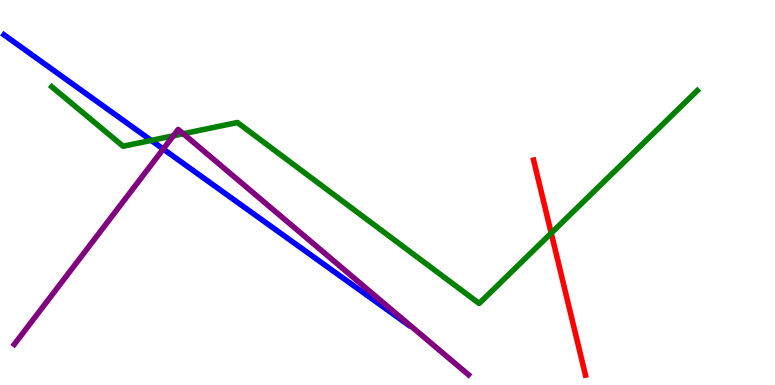[{'lines': ['blue', 'red'], 'intersections': []}, {'lines': ['green', 'red'], 'intersections': [{'x': 7.11, 'y': 3.94}]}, {'lines': ['purple', 'red'], 'intersections': []}, {'lines': ['blue', 'green'], 'intersections': [{'x': 1.95, 'y': 6.35}]}, {'lines': ['blue', 'purple'], 'intersections': [{'x': 2.11, 'y': 6.13}]}, {'lines': ['green', 'purple'], 'intersections': [{'x': 2.24, 'y': 6.47}, {'x': 2.36, 'y': 6.53}]}]